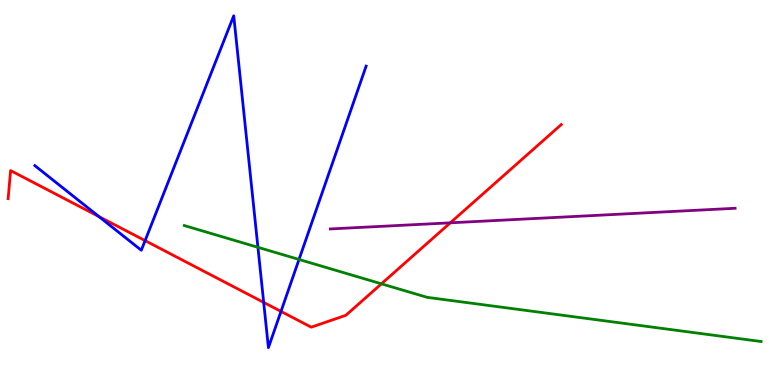[{'lines': ['blue', 'red'], 'intersections': [{'x': 1.28, 'y': 4.37}, {'x': 1.87, 'y': 3.75}, {'x': 3.4, 'y': 2.15}, {'x': 3.63, 'y': 1.91}]}, {'lines': ['green', 'red'], 'intersections': [{'x': 4.92, 'y': 2.63}]}, {'lines': ['purple', 'red'], 'intersections': [{'x': 5.81, 'y': 4.21}]}, {'lines': ['blue', 'green'], 'intersections': [{'x': 3.33, 'y': 3.58}, {'x': 3.86, 'y': 3.26}]}, {'lines': ['blue', 'purple'], 'intersections': []}, {'lines': ['green', 'purple'], 'intersections': []}]